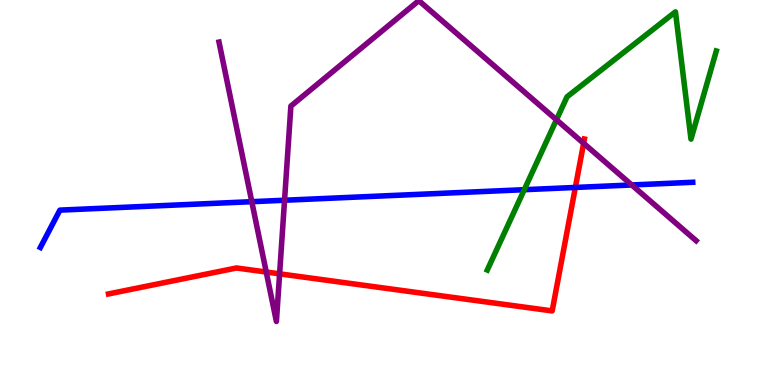[{'lines': ['blue', 'red'], 'intersections': [{'x': 7.42, 'y': 5.13}]}, {'lines': ['green', 'red'], 'intersections': []}, {'lines': ['purple', 'red'], 'intersections': [{'x': 3.44, 'y': 2.93}, {'x': 3.61, 'y': 2.89}, {'x': 7.53, 'y': 6.28}]}, {'lines': ['blue', 'green'], 'intersections': [{'x': 6.76, 'y': 5.07}]}, {'lines': ['blue', 'purple'], 'intersections': [{'x': 3.25, 'y': 4.76}, {'x': 3.67, 'y': 4.8}, {'x': 8.15, 'y': 5.2}]}, {'lines': ['green', 'purple'], 'intersections': [{'x': 7.18, 'y': 6.89}]}]